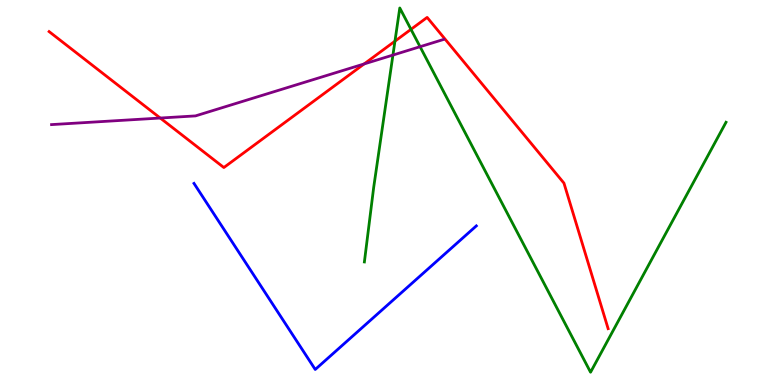[{'lines': ['blue', 'red'], 'intersections': []}, {'lines': ['green', 'red'], 'intersections': [{'x': 5.1, 'y': 8.93}, {'x': 5.3, 'y': 9.24}]}, {'lines': ['purple', 'red'], 'intersections': [{'x': 2.07, 'y': 6.93}, {'x': 4.7, 'y': 8.34}]}, {'lines': ['blue', 'green'], 'intersections': []}, {'lines': ['blue', 'purple'], 'intersections': []}, {'lines': ['green', 'purple'], 'intersections': [{'x': 5.07, 'y': 8.57}, {'x': 5.42, 'y': 8.79}]}]